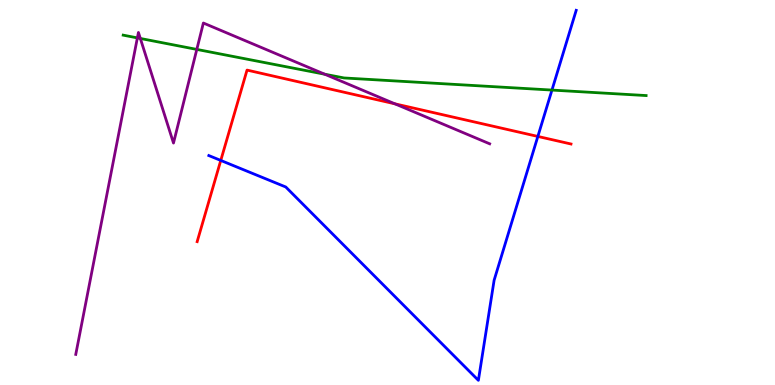[{'lines': ['blue', 'red'], 'intersections': [{'x': 2.85, 'y': 5.83}, {'x': 6.94, 'y': 6.46}]}, {'lines': ['green', 'red'], 'intersections': []}, {'lines': ['purple', 'red'], 'intersections': [{'x': 5.1, 'y': 7.3}]}, {'lines': ['blue', 'green'], 'intersections': [{'x': 7.12, 'y': 7.66}]}, {'lines': ['blue', 'purple'], 'intersections': []}, {'lines': ['green', 'purple'], 'intersections': [{'x': 1.77, 'y': 9.02}, {'x': 1.81, 'y': 9.0}, {'x': 2.54, 'y': 8.72}, {'x': 4.19, 'y': 8.07}]}]